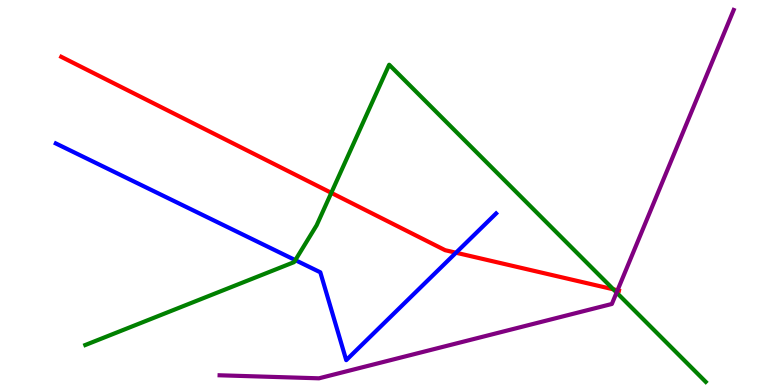[{'lines': ['blue', 'red'], 'intersections': [{'x': 5.88, 'y': 3.44}]}, {'lines': ['green', 'red'], 'intersections': [{'x': 4.27, 'y': 4.99}, {'x': 7.91, 'y': 2.49}]}, {'lines': ['purple', 'red'], 'intersections': [{'x': 7.97, 'y': 2.46}]}, {'lines': ['blue', 'green'], 'intersections': [{'x': 3.81, 'y': 3.24}]}, {'lines': ['blue', 'purple'], 'intersections': []}, {'lines': ['green', 'purple'], 'intersections': [{'x': 7.96, 'y': 2.4}]}]